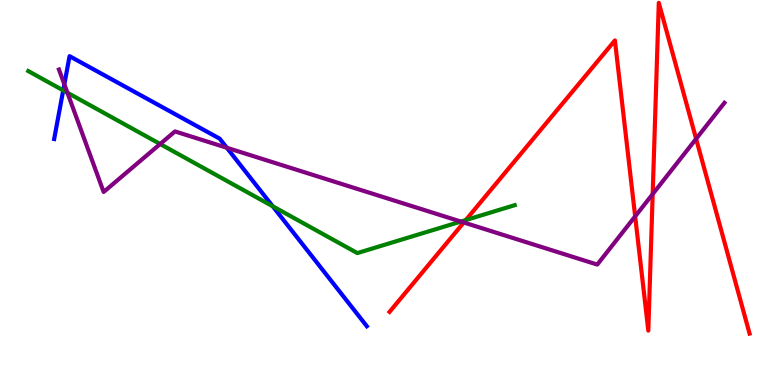[{'lines': ['blue', 'red'], 'intersections': []}, {'lines': ['green', 'red'], 'intersections': [{'x': 6.01, 'y': 4.28}]}, {'lines': ['purple', 'red'], 'intersections': [{'x': 5.98, 'y': 4.22}, {'x': 8.2, 'y': 4.38}, {'x': 8.42, 'y': 4.96}, {'x': 8.98, 'y': 6.39}]}, {'lines': ['blue', 'green'], 'intersections': [{'x': 0.815, 'y': 7.65}, {'x': 3.52, 'y': 4.64}]}, {'lines': ['blue', 'purple'], 'intersections': [{'x': 0.83, 'y': 7.81}, {'x': 2.93, 'y': 6.16}]}, {'lines': ['green', 'purple'], 'intersections': [{'x': 0.87, 'y': 7.59}, {'x': 2.07, 'y': 6.26}, {'x': 5.95, 'y': 4.25}]}]